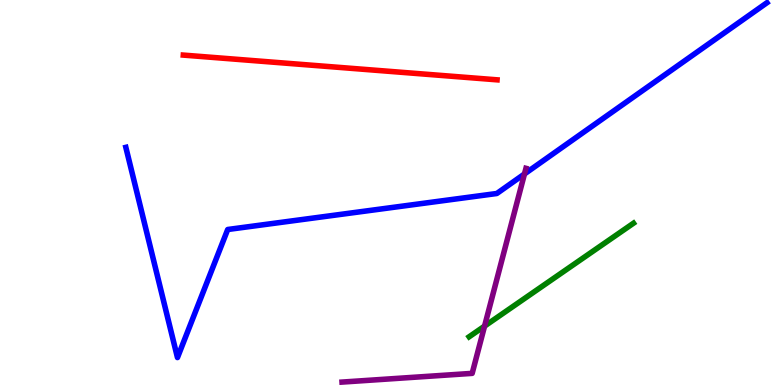[{'lines': ['blue', 'red'], 'intersections': []}, {'lines': ['green', 'red'], 'intersections': []}, {'lines': ['purple', 'red'], 'intersections': []}, {'lines': ['blue', 'green'], 'intersections': []}, {'lines': ['blue', 'purple'], 'intersections': [{'x': 6.77, 'y': 5.48}]}, {'lines': ['green', 'purple'], 'intersections': [{'x': 6.25, 'y': 1.53}]}]